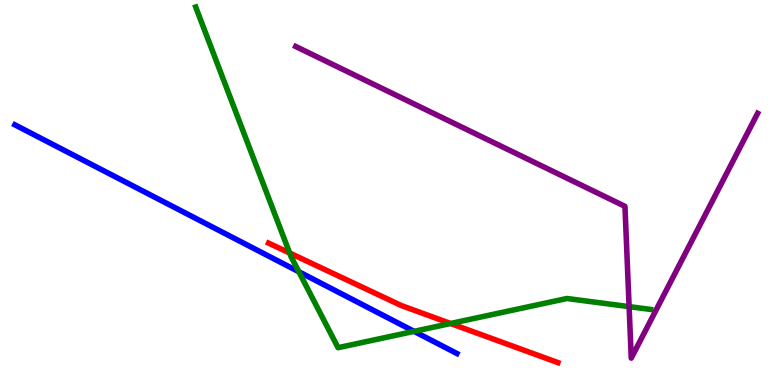[{'lines': ['blue', 'red'], 'intersections': []}, {'lines': ['green', 'red'], 'intersections': [{'x': 3.74, 'y': 3.43}, {'x': 5.81, 'y': 1.6}]}, {'lines': ['purple', 'red'], 'intersections': []}, {'lines': ['blue', 'green'], 'intersections': [{'x': 3.86, 'y': 2.94}, {'x': 5.34, 'y': 1.39}]}, {'lines': ['blue', 'purple'], 'intersections': []}, {'lines': ['green', 'purple'], 'intersections': [{'x': 8.12, 'y': 2.04}]}]